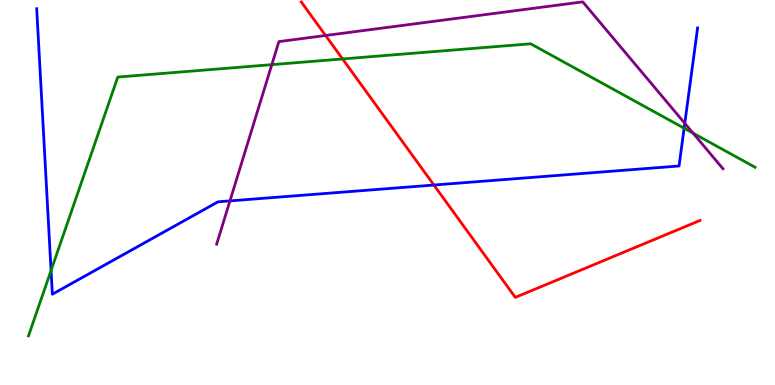[{'lines': ['blue', 'red'], 'intersections': [{'x': 5.6, 'y': 5.19}]}, {'lines': ['green', 'red'], 'intersections': [{'x': 4.42, 'y': 8.47}]}, {'lines': ['purple', 'red'], 'intersections': [{'x': 4.2, 'y': 9.08}]}, {'lines': ['blue', 'green'], 'intersections': [{'x': 0.659, 'y': 2.98}, {'x': 8.83, 'y': 6.67}]}, {'lines': ['blue', 'purple'], 'intersections': [{'x': 2.97, 'y': 4.78}, {'x': 8.84, 'y': 6.8}]}, {'lines': ['green', 'purple'], 'intersections': [{'x': 3.51, 'y': 8.32}, {'x': 8.94, 'y': 6.54}]}]